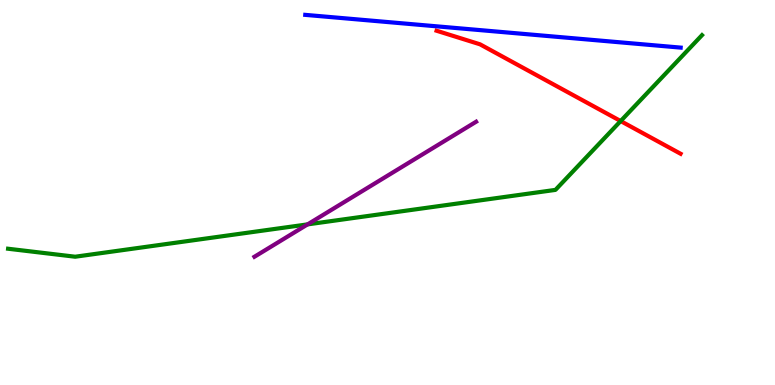[{'lines': ['blue', 'red'], 'intersections': []}, {'lines': ['green', 'red'], 'intersections': [{'x': 8.01, 'y': 6.86}]}, {'lines': ['purple', 'red'], 'intersections': []}, {'lines': ['blue', 'green'], 'intersections': []}, {'lines': ['blue', 'purple'], 'intersections': []}, {'lines': ['green', 'purple'], 'intersections': [{'x': 3.97, 'y': 4.17}]}]